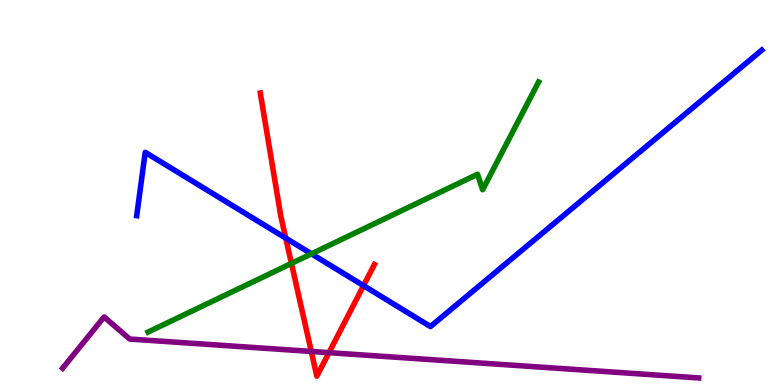[{'lines': ['blue', 'red'], 'intersections': [{'x': 3.69, 'y': 3.81}, {'x': 4.69, 'y': 2.58}]}, {'lines': ['green', 'red'], 'intersections': [{'x': 3.76, 'y': 3.16}]}, {'lines': ['purple', 'red'], 'intersections': [{'x': 4.02, 'y': 0.871}, {'x': 4.24, 'y': 0.84}]}, {'lines': ['blue', 'green'], 'intersections': [{'x': 4.02, 'y': 3.41}]}, {'lines': ['blue', 'purple'], 'intersections': []}, {'lines': ['green', 'purple'], 'intersections': []}]